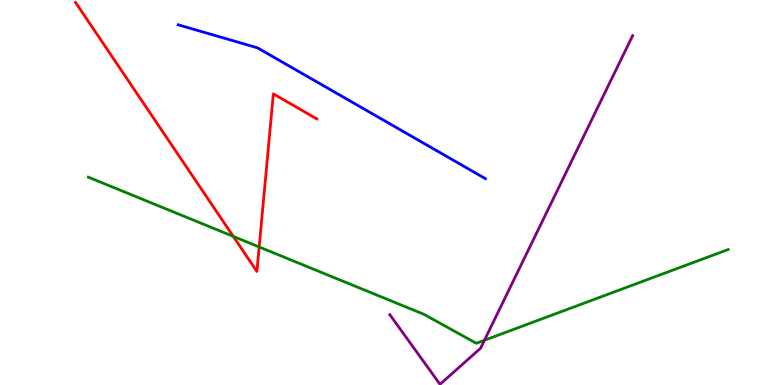[{'lines': ['blue', 'red'], 'intersections': []}, {'lines': ['green', 'red'], 'intersections': [{'x': 3.01, 'y': 3.86}, {'x': 3.34, 'y': 3.59}]}, {'lines': ['purple', 'red'], 'intersections': []}, {'lines': ['blue', 'green'], 'intersections': []}, {'lines': ['blue', 'purple'], 'intersections': []}, {'lines': ['green', 'purple'], 'intersections': [{'x': 6.25, 'y': 1.16}]}]